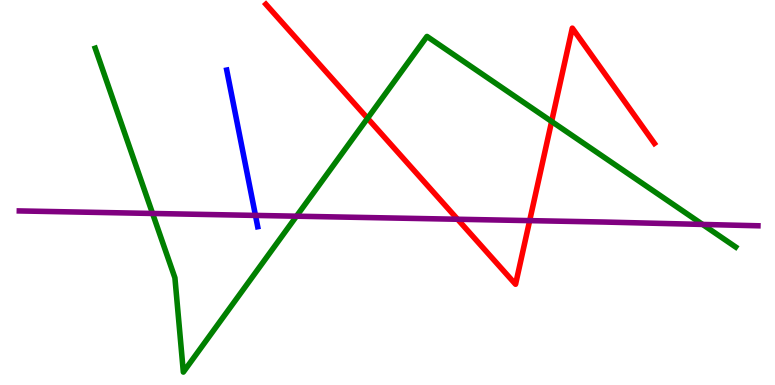[{'lines': ['blue', 'red'], 'intersections': []}, {'lines': ['green', 'red'], 'intersections': [{'x': 4.74, 'y': 6.93}, {'x': 7.12, 'y': 6.84}]}, {'lines': ['purple', 'red'], 'intersections': [{'x': 5.9, 'y': 4.31}, {'x': 6.83, 'y': 4.27}]}, {'lines': ['blue', 'green'], 'intersections': []}, {'lines': ['blue', 'purple'], 'intersections': [{'x': 3.3, 'y': 4.4}]}, {'lines': ['green', 'purple'], 'intersections': [{'x': 1.97, 'y': 4.46}, {'x': 3.83, 'y': 4.38}, {'x': 9.07, 'y': 4.17}]}]